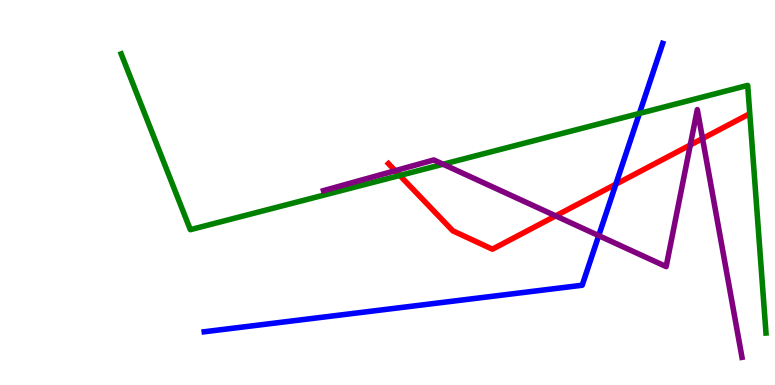[{'lines': ['blue', 'red'], 'intersections': [{'x': 7.95, 'y': 5.22}]}, {'lines': ['green', 'red'], 'intersections': [{'x': 5.16, 'y': 5.44}]}, {'lines': ['purple', 'red'], 'intersections': [{'x': 5.1, 'y': 5.57}, {'x': 7.17, 'y': 4.39}, {'x': 8.91, 'y': 6.23}, {'x': 9.06, 'y': 6.4}]}, {'lines': ['blue', 'green'], 'intersections': [{'x': 8.25, 'y': 7.05}]}, {'lines': ['blue', 'purple'], 'intersections': [{'x': 7.73, 'y': 3.88}]}, {'lines': ['green', 'purple'], 'intersections': [{'x': 5.72, 'y': 5.73}]}]